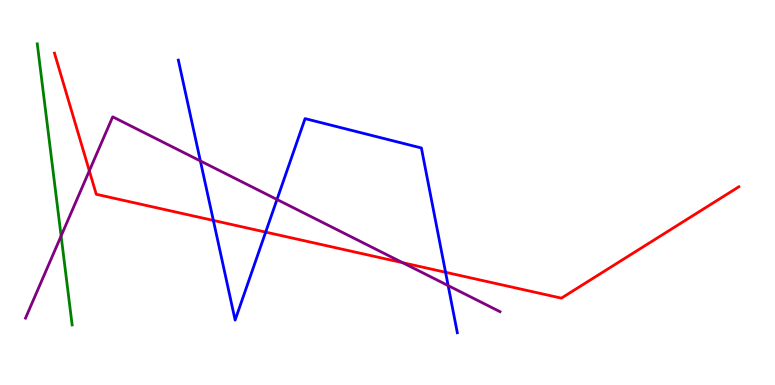[{'lines': ['blue', 'red'], 'intersections': [{'x': 2.75, 'y': 4.27}, {'x': 3.43, 'y': 3.97}, {'x': 5.75, 'y': 2.93}]}, {'lines': ['green', 'red'], 'intersections': []}, {'lines': ['purple', 'red'], 'intersections': [{'x': 1.15, 'y': 5.56}, {'x': 5.2, 'y': 3.18}]}, {'lines': ['blue', 'green'], 'intersections': []}, {'lines': ['blue', 'purple'], 'intersections': [{'x': 2.59, 'y': 5.82}, {'x': 3.57, 'y': 4.82}, {'x': 5.78, 'y': 2.58}]}, {'lines': ['green', 'purple'], 'intersections': [{'x': 0.788, 'y': 3.87}]}]